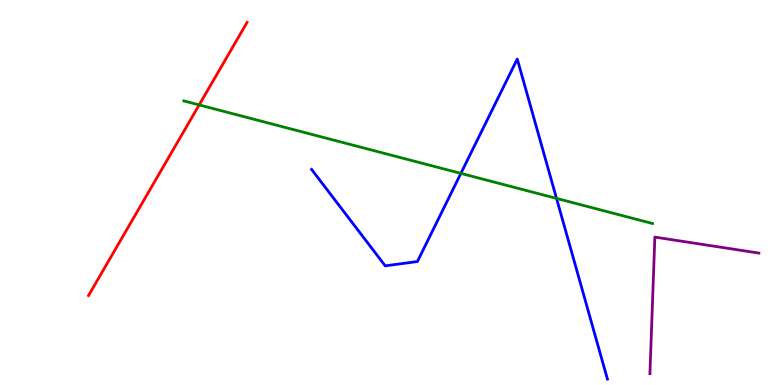[{'lines': ['blue', 'red'], 'intersections': []}, {'lines': ['green', 'red'], 'intersections': [{'x': 2.57, 'y': 7.27}]}, {'lines': ['purple', 'red'], 'intersections': []}, {'lines': ['blue', 'green'], 'intersections': [{'x': 5.95, 'y': 5.5}, {'x': 7.18, 'y': 4.85}]}, {'lines': ['blue', 'purple'], 'intersections': []}, {'lines': ['green', 'purple'], 'intersections': []}]